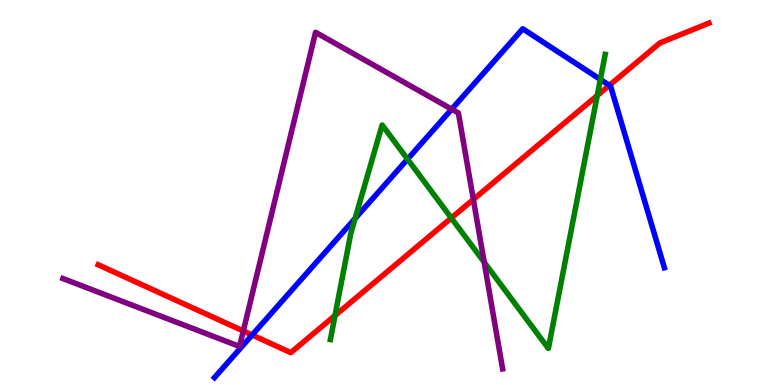[{'lines': ['blue', 'red'], 'intersections': [{'x': 3.25, 'y': 1.3}, {'x': 7.86, 'y': 7.78}]}, {'lines': ['green', 'red'], 'intersections': [{'x': 4.32, 'y': 1.8}, {'x': 5.82, 'y': 4.34}, {'x': 7.71, 'y': 7.52}]}, {'lines': ['purple', 'red'], 'intersections': [{'x': 3.14, 'y': 1.4}, {'x': 6.11, 'y': 4.82}]}, {'lines': ['blue', 'green'], 'intersections': [{'x': 4.58, 'y': 4.32}, {'x': 5.26, 'y': 5.87}, {'x': 7.75, 'y': 7.94}]}, {'lines': ['blue', 'purple'], 'intersections': [{'x': 5.83, 'y': 7.16}]}, {'lines': ['green', 'purple'], 'intersections': [{'x': 6.25, 'y': 3.19}]}]